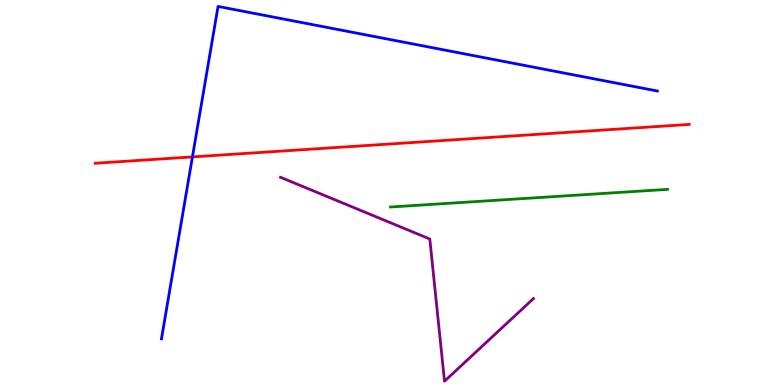[{'lines': ['blue', 'red'], 'intersections': [{'x': 2.48, 'y': 5.92}]}, {'lines': ['green', 'red'], 'intersections': []}, {'lines': ['purple', 'red'], 'intersections': []}, {'lines': ['blue', 'green'], 'intersections': []}, {'lines': ['blue', 'purple'], 'intersections': []}, {'lines': ['green', 'purple'], 'intersections': []}]